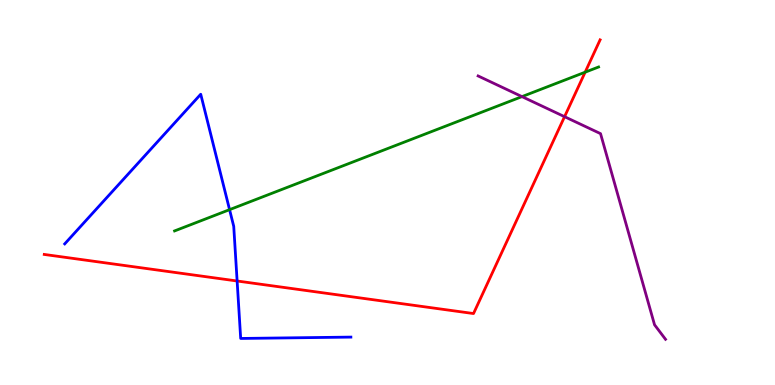[{'lines': ['blue', 'red'], 'intersections': [{'x': 3.06, 'y': 2.7}]}, {'lines': ['green', 'red'], 'intersections': [{'x': 7.55, 'y': 8.12}]}, {'lines': ['purple', 'red'], 'intersections': [{'x': 7.28, 'y': 6.97}]}, {'lines': ['blue', 'green'], 'intersections': [{'x': 2.96, 'y': 4.55}]}, {'lines': ['blue', 'purple'], 'intersections': []}, {'lines': ['green', 'purple'], 'intersections': [{'x': 6.74, 'y': 7.49}]}]